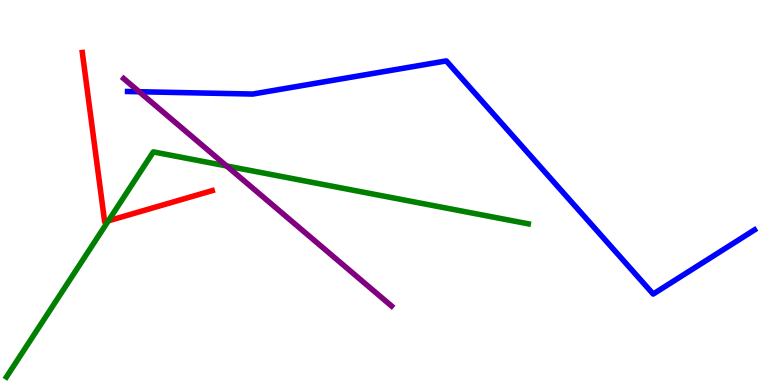[{'lines': ['blue', 'red'], 'intersections': []}, {'lines': ['green', 'red'], 'intersections': [{'x': 1.4, 'y': 4.26}]}, {'lines': ['purple', 'red'], 'intersections': []}, {'lines': ['blue', 'green'], 'intersections': []}, {'lines': ['blue', 'purple'], 'intersections': [{'x': 1.8, 'y': 7.62}]}, {'lines': ['green', 'purple'], 'intersections': [{'x': 2.92, 'y': 5.69}]}]